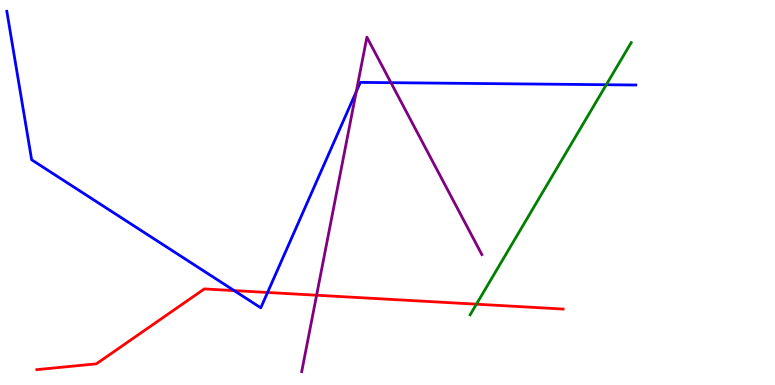[{'lines': ['blue', 'red'], 'intersections': [{'x': 3.02, 'y': 2.45}, {'x': 3.45, 'y': 2.4}]}, {'lines': ['green', 'red'], 'intersections': [{'x': 6.15, 'y': 2.1}]}, {'lines': ['purple', 'red'], 'intersections': [{'x': 4.09, 'y': 2.33}]}, {'lines': ['blue', 'green'], 'intersections': [{'x': 7.82, 'y': 7.8}]}, {'lines': ['blue', 'purple'], 'intersections': [{'x': 4.6, 'y': 7.62}, {'x': 5.04, 'y': 7.85}]}, {'lines': ['green', 'purple'], 'intersections': []}]